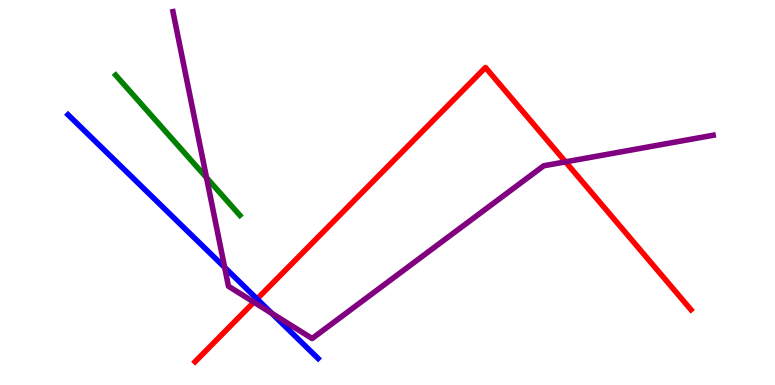[{'lines': ['blue', 'red'], 'intersections': [{'x': 3.32, 'y': 2.24}]}, {'lines': ['green', 'red'], 'intersections': []}, {'lines': ['purple', 'red'], 'intersections': [{'x': 3.28, 'y': 2.15}, {'x': 7.3, 'y': 5.8}]}, {'lines': ['blue', 'green'], 'intersections': []}, {'lines': ['blue', 'purple'], 'intersections': [{'x': 2.9, 'y': 3.06}, {'x': 3.51, 'y': 1.86}]}, {'lines': ['green', 'purple'], 'intersections': [{'x': 2.66, 'y': 5.39}]}]